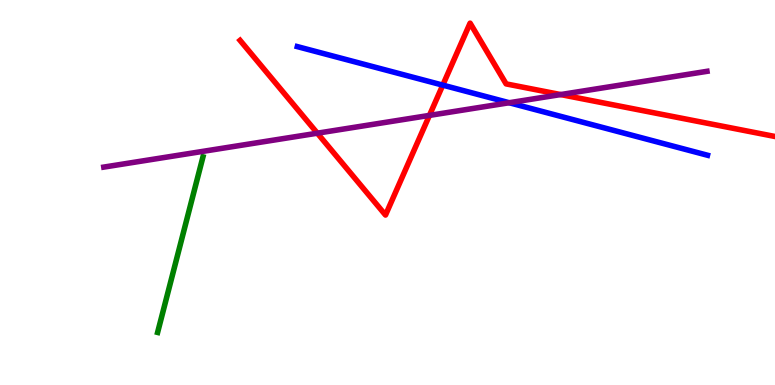[{'lines': ['blue', 'red'], 'intersections': [{'x': 5.71, 'y': 7.79}]}, {'lines': ['green', 'red'], 'intersections': []}, {'lines': ['purple', 'red'], 'intersections': [{'x': 4.09, 'y': 6.54}, {'x': 5.54, 'y': 7.0}, {'x': 7.23, 'y': 7.54}]}, {'lines': ['blue', 'green'], 'intersections': []}, {'lines': ['blue', 'purple'], 'intersections': [{'x': 6.57, 'y': 7.33}]}, {'lines': ['green', 'purple'], 'intersections': []}]